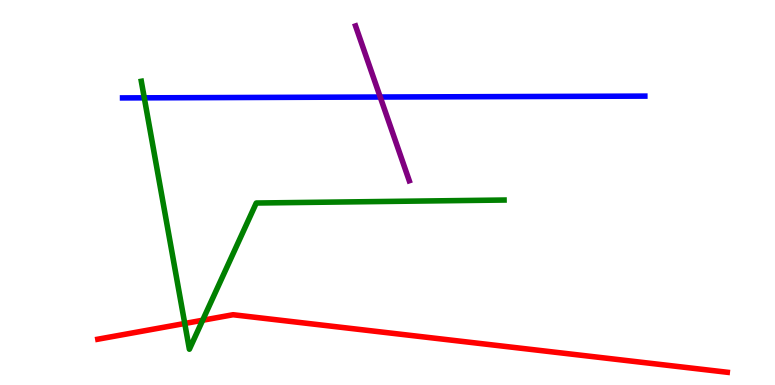[{'lines': ['blue', 'red'], 'intersections': []}, {'lines': ['green', 'red'], 'intersections': [{'x': 2.38, 'y': 1.6}, {'x': 2.61, 'y': 1.68}]}, {'lines': ['purple', 'red'], 'intersections': []}, {'lines': ['blue', 'green'], 'intersections': [{'x': 1.86, 'y': 7.46}]}, {'lines': ['blue', 'purple'], 'intersections': [{'x': 4.91, 'y': 7.48}]}, {'lines': ['green', 'purple'], 'intersections': []}]